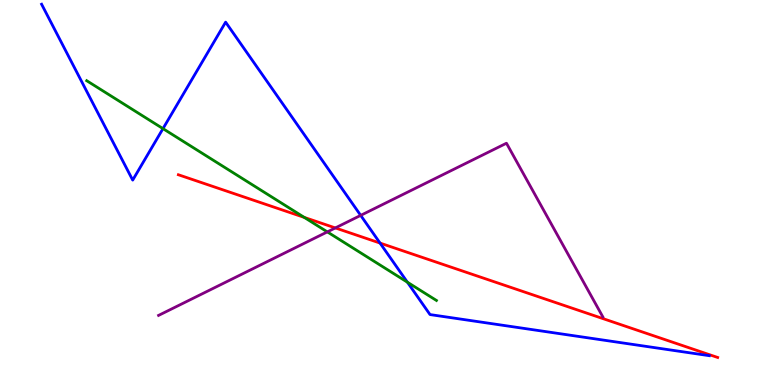[{'lines': ['blue', 'red'], 'intersections': [{'x': 4.9, 'y': 3.69}]}, {'lines': ['green', 'red'], 'intersections': [{'x': 3.93, 'y': 4.35}]}, {'lines': ['purple', 'red'], 'intersections': [{'x': 4.33, 'y': 4.08}]}, {'lines': ['blue', 'green'], 'intersections': [{'x': 2.1, 'y': 6.66}, {'x': 5.26, 'y': 2.67}]}, {'lines': ['blue', 'purple'], 'intersections': [{'x': 4.65, 'y': 4.41}]}, {'lines': ['green', 'purple'], 'intersections': [{'x': 4.22, 'y': 3.98}]}]